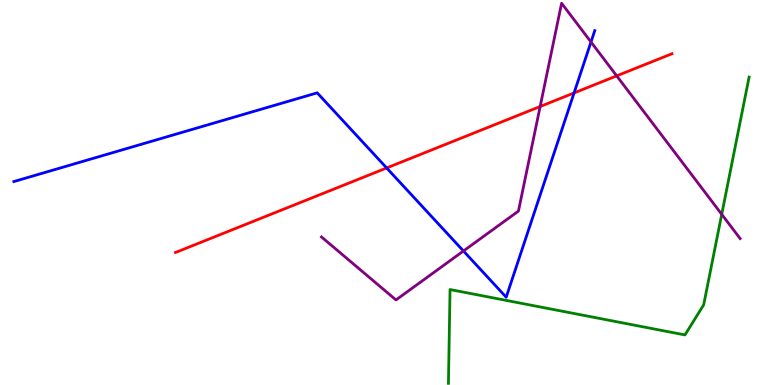[{'lines': ['blue', 'red'], 'intersections': [{'x': 4.99, 'y': 5.64}, {'x': 7.41, 'y': 7.59}]}, {'lines': ['green', 'red'], 'intersections': []}, {'lines': ['purple', 'red'], 'intersections': [{'x': 6.97, 'y': 7.23}, {'x': 7.96, 'y': 8.03}]}, {'lines': ['blue', 'green'], 'intersections': []}, {'lines': ['blue', 'purple'], 'intersections': [{'x': 5.98, 'y': 3.48}, {'x': 7.63, 'y': 8.91}]}, {'lines': ['green', 'purple'], 'intersections': [{'x': 9.31, 'y': 4.43}]}]